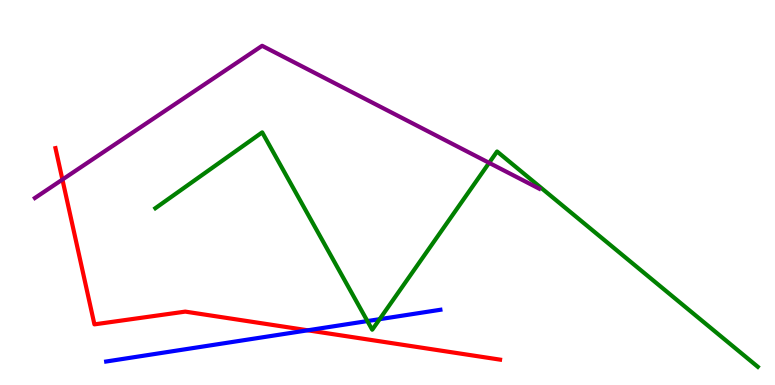[{'lines': ['blue', 'red'], 'intersections': [{'x': 3.97, 'y': 1.42}]}, {'lines': ['green', 'red'], 'intersections': []}, {'lines': ['purple', 'red'], 'intersections': [{'x': 0.805, 'y': 5.34}]}, {'lines': ['blue', 'green'], 'intersections': [{'x': 4.74, 'y': 1.66}, {'x': 4.9, 'y': 1.71}]}, {'lines': ['blue', 'purple'], 'intersections': []}, {'lines': ['green', 'purple'], 'intersections': [{'x': 6.31, 'y': 5.77}]}]